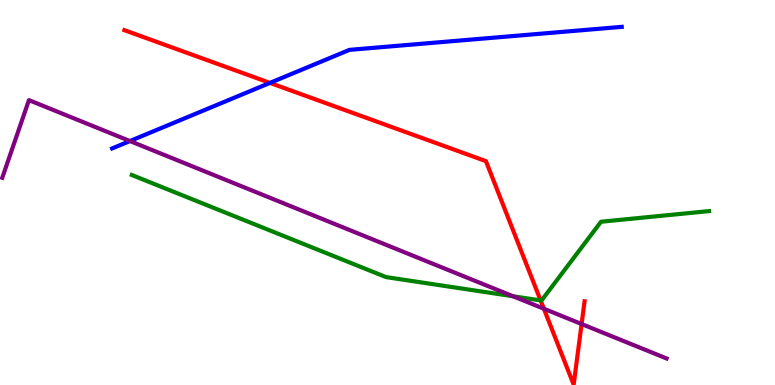[{'lines': ['blue', 'red'], 'intersections': [{'x': 3.48, 'y': 7.85}]}, {'lines': ['green', 'red'], 'intersections': [{'x': 6.98, 'y': 2.2}]}, {'lines': ['purple', 'red'], 'intersections': [{'x': 7.02, 'y': 1.98}, {'x': 7.5, 'y': 1.58}]}, {'lines': ['blue', 'green'], 'intersections': []}, {'lines': ['blue', 'purple'], 'intersections': [{'x': 1.68, 'y': 6.34}]}, {'lines': ['green', 'purple'], 'intersections': [{'x': 6.62, 'y': 2.3}]}]